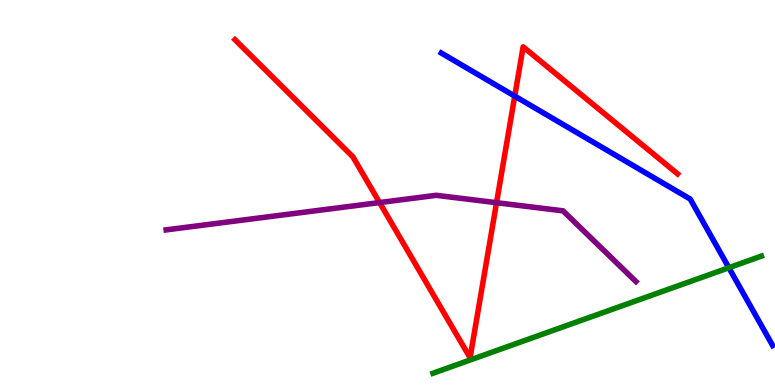[{'lines': ['blue', 'red'], 'intersections': [{'x': 6.64, 'y': 7.5}]}, {'lines': ['green', 'red'], 'intersections': []}, {'lines': ['purple', 'red'], 'intersections': [{'x': 4.9, 'y': 4.74}, {'x': 6.41, 'y': 4.74}]}, {'lines': ['blue', 'green'], 'intersections': [{'x': 9.4, 'y': 3.05}]}, {'lines': ['blue', 'purple'], 'intersections': []}, {'lines': ['green', 'purple'], 'intersections': []}]